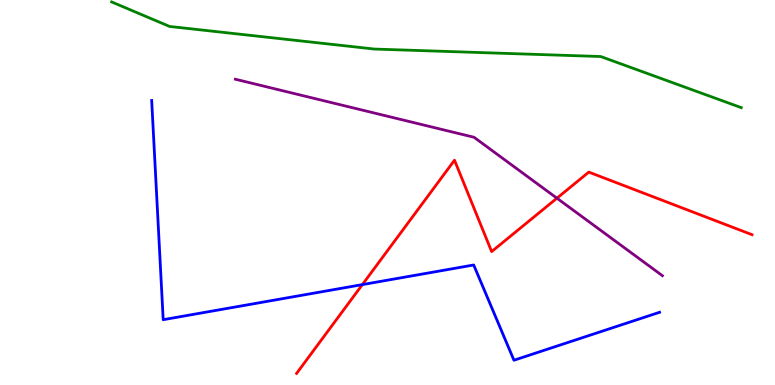[{'lines': ['blue', 'red'], 'intersections': [{'x': 4.68, 'y': 2.61}]}, {'lines': ['green', 'red'], 'intersections': []}, {'lines': ['purple', 'red'], 'intersections': [{'x': 7.19, 'y': 4.85}]}, {'lines': ['blue', 'green'], 'intersections': []}, {'lines': ['blue', 'purple'], 'intersections': []}, {'lines': ['green', 'purple'], 'intersections': []}]